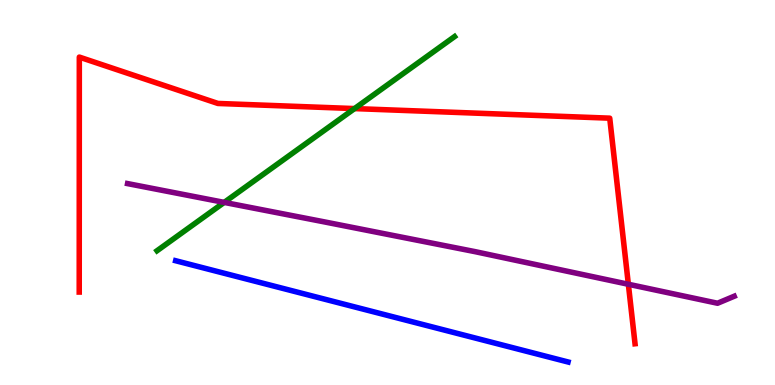[{'lines': ['blue', 'red'], 'intersections': []}, {'lines': ['green', 'red'], 'intersections': [{'x': 4.57, 'y': 7.18}]}, {'lines': ['purple', 'red'], 'intersections': [{'x': 8.11, 'y': 2.62}]}, {'lines': ['blue', 'green'], 'intersections': []}, {'lines': ['blue', 'purple'], 'intersections': []}, {'lines': ['green', 'purple'], 'intersections': [{'x': 2.89, 'y': 4.74}]}]